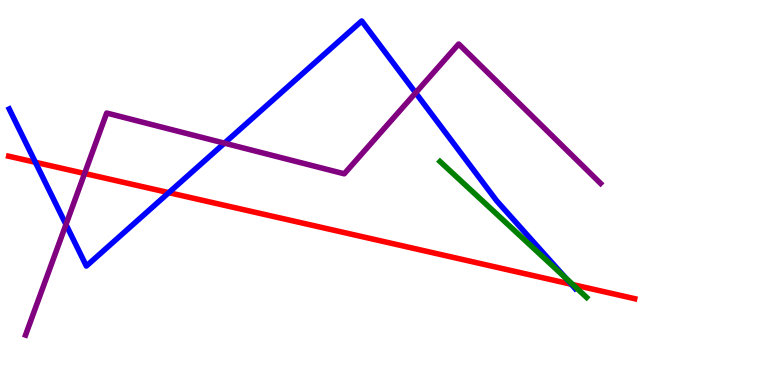[{'lines': ['blue', 'red'], 'intersections': [{'x': 0.457, 'y': 5.78}, {'x': 2.18, 'y': 5.0}, {'x': 7.37, 'y': 2.62}]}, {'lines': ['green', 'red'], 'intersections': [{'x': 7.39, 'y': 2.61}]}, {'lines': ['purple', 'red'], 'intersections': [{'x': 1.09, 'y': 5.49}]}, {'lines': ['blue', 'green'], 'intersections': [{'x': 7.3, 'y': 2.78}]}, {'lines': ['blue', 'purple'], 'intersections': [{'x': 0.851, 'y': 4.17}, {'x': 2.9, 'y': 6.28}, {'x': 5.36, 'y': 7.59}]}, {'lines': ['green', 'purple'], 'intersections': []}]